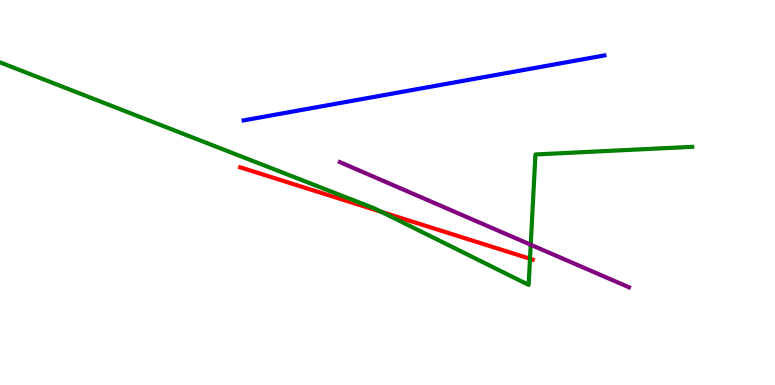[{'lines': ['blue', 'red'], 'intersections': []}, {'lines': ['green', 'red'], 'intersections': [{'x': 4.92, 'y': 4.5}, {'x': 6.84, 'y': 3.28}]}, {'lines': ['purple', 'red'], 'intersections': []}, {'lines': ['blue', 'green'], 'intersections': []}, {'lines': ['blue', 'purple'], 'intersections': []}, {'lines': ['green', 'purple'], 'intersections': [{'x': 6.85, 'y': 3.64}]}]